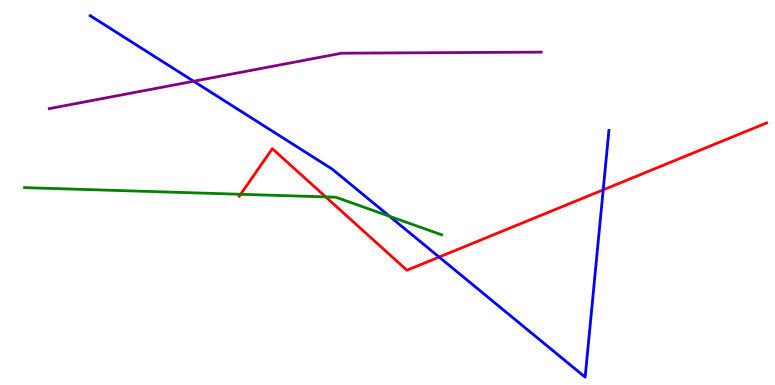[{'lines': ['blue', 'red'], 'intersections': [{'x': 5.67, 'y': 3.32}, {'x': 7.78, 'y': 5.07}]}, {'lines': ['green', 'red'], 'intersections': [{'x': 3.11, 'y': 4.95}, {'x': 4.2, 'y': 4.89}]}, {'lines': ['purple', 'red'], 'intersections': []}, {'lines': ['blue', 'green'], 'intersections': [{'x': 5.03, 'y': 4.38}]}, {'lines': ['blue', 'purple'], 'intersections': [{'x': 2.5, 'y': 7.89}]}, {'lines': ['green', 'purple'], 'intersections': []}]